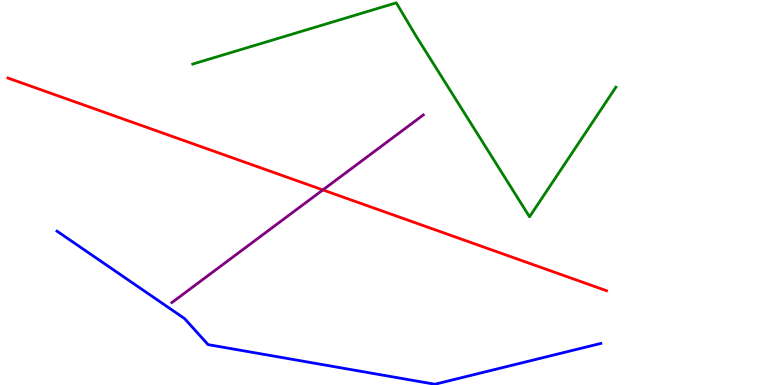[{'lines': ['blue', 'red'], 'intersections': []}, {'lines': ['green', 'red'], 'intersections': []}, {'lines': ['purple', 'red'], 'intersections': [{'x': 4.17, 'y': 5.07}]}, {'lines': ['blue', 'green'], 'intersections': []}, {'lines': ['blue', 'purple'], 'intersections': []}, {'lines': ['green', 'purple'], 'intersections': []}]